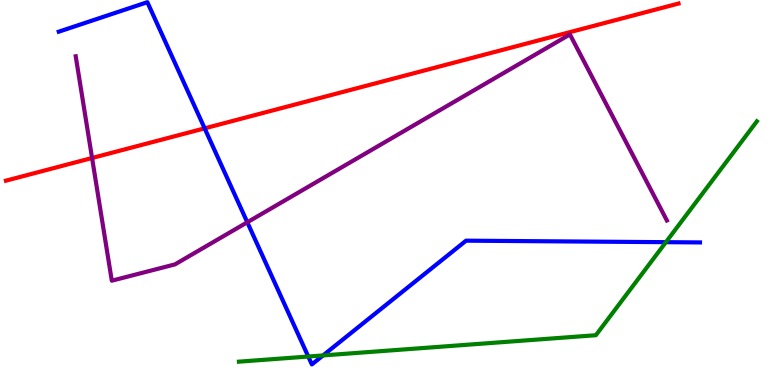[{'lines': ['blue', 'red'], 'intersections': [{'x': 2.64, 'y': 6.67}]}, {'lines': ['green', 'red'], 'intersections': []}, {'lines': ['purple', 'red'], 'intersections': [{'x': 1.19, 'y': 5.9}]}, {'lines': ['blue', 'green'], 'intersections': [{'x': 3.98, 'y': 0.74}, {'x': 4.17, 'y': 0.768}, {'x': 8.59, 'y': 3.71}]}, {'lines': ['blue', 'purple'], 'intersections': [{'x': 3.19, 'y': 4.23}]}, {'lines': ['green', 'purple'], 'intersections': []}]